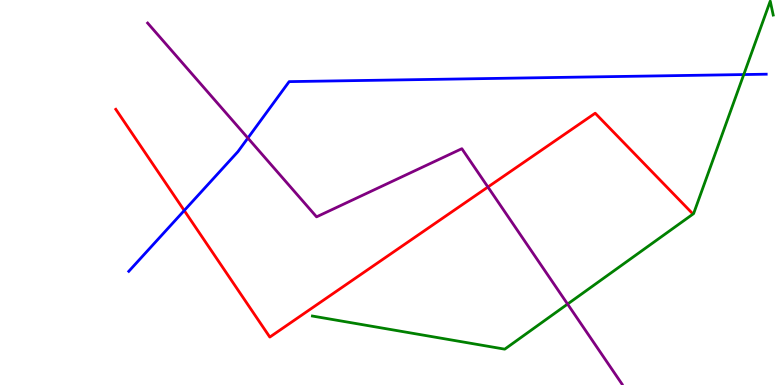[{'lines': ['blue', 'red'], 'intersections': [{'x': 2.38, 'y': 4.53}]}, {'lines': ['green', 'red'], 'intersections': []}, {'lines': ['purple', 'red'], 'intersections': [{'x': 6.3, 'y': 5.14}]}, {'lines': ['blue', 'green'], 'intersections': [{'x': 9.6, 'y': 8.06}]}, {'lines': ['blue', 'purple'], 'intersections': [{'x': 3.2, 'y': 6.41}]}, {'lines': ['green', 'purple'], 'intersections': [{'x': 7.32, 'y': 2.1}]}]